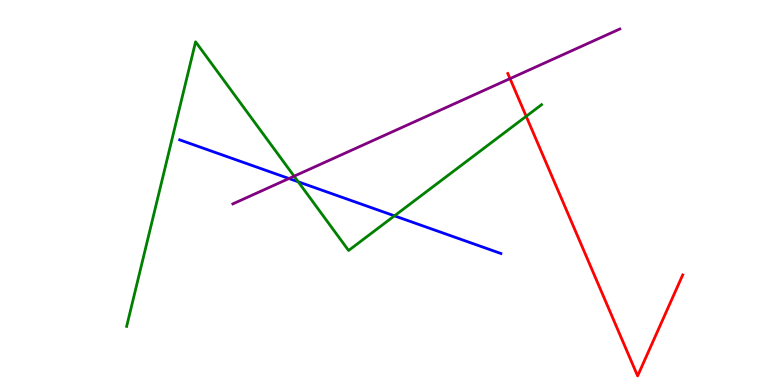[{'lines': ['blue', 'red'], 'intersections': []}, {'lines': ['green', 'red'], 'intersections': [{'x': 6.79, 'y': 6.98}]}, {'lines': ['purple', 'red'], 'intersections': [{'x': 6.58, 'y': 7.96}]}, {'lines': ['blue', 'green'], 'intersections': [{'x': 3.85, 'y': 5.28}, {'x': 5.09, 'y': 4.39}]}, {'lines': ['blue', 'purple'], 'intersections': [{'x': 3.73, 'y': 5.36}]}, {'lines': ['green', 'purple'], 'intersections': [{'x': 3.8, 'y': 5.42}]}]